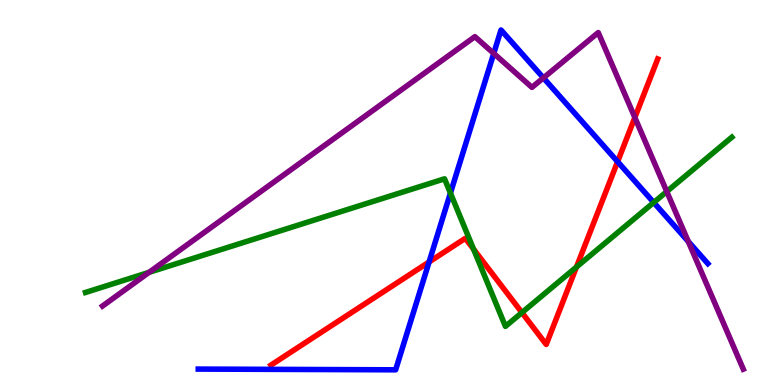[{'lines': ['blue', 'red'], 'intersections': [{'x': 5.54, 'y': 3.2}, {'x': 7.97, 'y': 5.8}]}, {'lines': ['green', 'red'], 'intersections': [{'x': 6.11, 'y': 3.53}, {'x': 6.73, 'y': 1.88}, {'x': 7.44, 'y': 3.06}]}, {'lines': ['purple', 'red'], 'intersections': [{'x': 8.19, 'y': 6.95}]}, {'lines': ['blue', 'green'], 'intersections': [{'x': 5.81, 'y': 4.98}, {'x': 8.44, 'y': 4.74}]}, {'lines': ['blue', 'purple'], 'intersections': [{'x': 6.37, 'y': 8.61}, {'x': 7.01, 'y': 7.98}, {'x': 8.88, 'y': 3.73}]}, {'lines': ['green', 'purple'], 'intersections': [{'x': 1.92, 'y': 2.93}, {'x': 8.6, 'y': 5.02}]}]